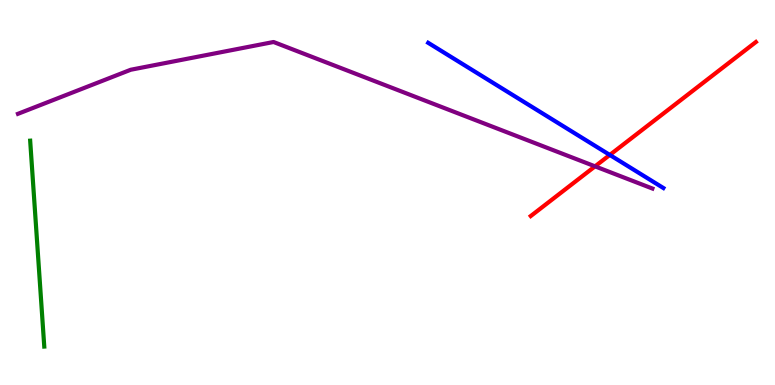[{'lines': ['blue', 'red'], 'intersections': [{'x': 7.87, 'y': 5.98}]}, {'lines': ['green', 'red'], 'intersections': []}, {'lines': ['purple', 'red'], 'intersections': [{'x': 7.68, 'y': 5.68}]}, {'lines': ['blue', 'green'], 'intersections': []}, {'lines': ['blue', 'purple'], 'intersections': []}, {'lines': ['green', 'purple'], 'intersections': []}]